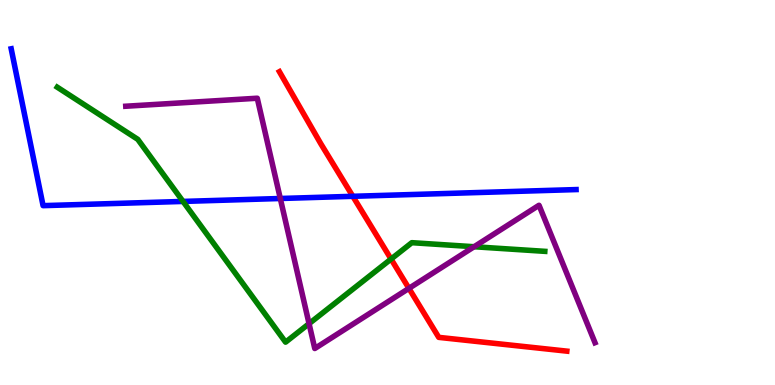[{'lines': ['blue', 'red'], 'intersections': [{'x': 4.55, 'y': 4.9}]}, {'lines': ['green', 'red'], 'intersections': [{'x': 5.05, 'y': 3.27}]}, {'lines': ['purple', 'red'], 'intersections': [{'x': 5.28, 'y': 2.51}]}, {'lines': ['blue', 'green'], 'intersections': [{'x': 2.36, 'y': 4.77}]}, {'lines': ['blue', 'purple'], 'intersections': [{'x': 3.62, 'y': 4.84}]}, {'lines': ['green', 'purple'], 'intersections': [{'x': 3.99, 'y': 1.59}, {'x': 6.12, 'y': 3.59}]}]